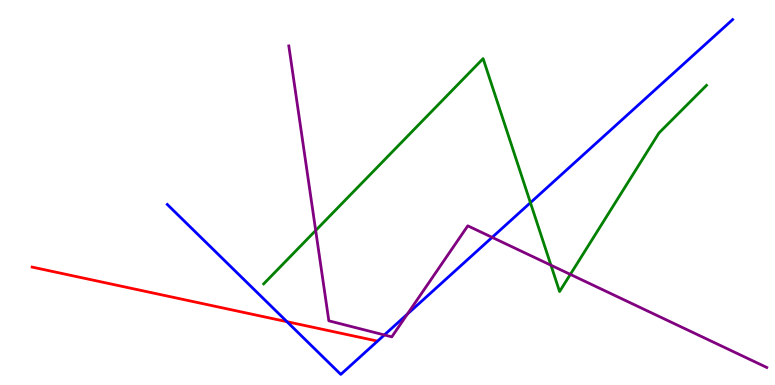[{'lines': ['blue', 'red'], 'intersections': [{'x': 3.7, 'y': 1.64}]}, {'lines': ['green', 'red'], 'intersections': []}, {'lines': ['purple', 'red'], 'intersections': []}, {'lines': ['blue', 'green'], 'intersections': [{'x': 6.84, 'y': 4.74}]}, {'lines': ['blue', 'purple'], 'intersections': [{'x': 4.96, 'y': 1.3}, {'x': 5.26, 'y': 1.84}, {'x': 6.35, 'y': 3.83}]}, {'lines': ['green', 'purple'], 'intersections': [{'x': 4.07, 'y': 4.01}, {'x': 7.11, 'y': 3.11}, {'x': 7.36, 'y': 2.87}]}]